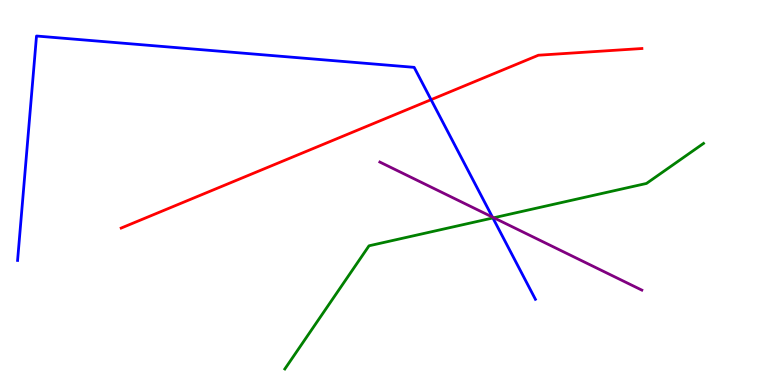[{'lines': ['blue', 'red'], 'intersections': [{'x': 5.56, 'y': 7.41}]}, {'lines': ['green', 'red'], 'intersections': []}, {'lines': ['purple', 'red'], 'intersections': []}, {'lines': ['blue', 'green'], 'intersections': [{'x': 6.36, 'y': 4.34}]}, {'lines': ['blue', 'purple'], 'intersections': [{'x': 6.35, 'y': 4.36}]}, {'lines': ['green', 'purple'], 'intersections': [{'x': 6.37, 'y': 4.34}]}]